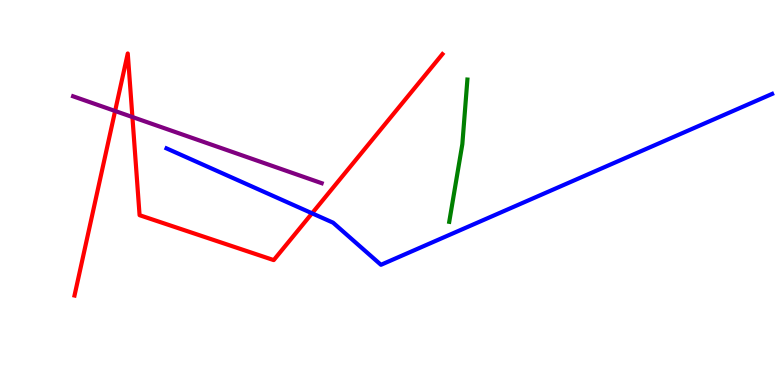[{'lines': ['blue', 'red'], 'intersections': [{'x': 4.03, 'y': 4.46}]}, {'lines': ['green', 'red'], 'intersections': []}, {'lines': ['purple', 'red'], 'intersections': [{'x': 1.49, 'y': 7.12}, {'x': 1.71, 'y': 6.96}]}, {'lines': ['blue', 'green'], 'intersections': []}, {'lines': ['blue', 'purple'], 'intersections': []}, {'lines': ['green', 'purple'], 'intersections': []}]